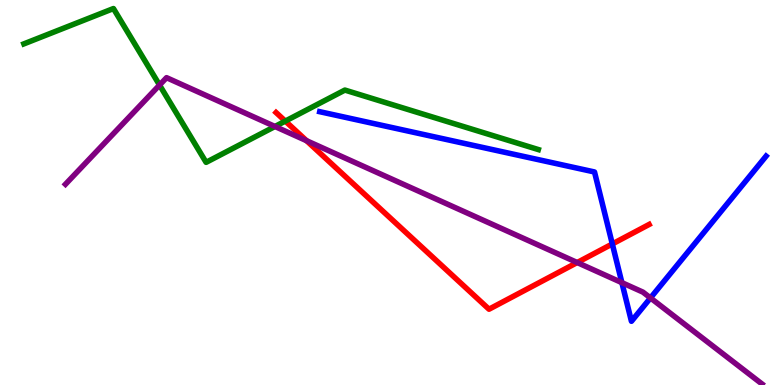[{'lines': ['blue', 'red'], 'intersections': [{'x': 7.9, 'y': 3.66}]}, {'lines': ['green', 'red'], 'intersections': [{'x': 3.68, 'y': 6.85}]}, {'lines': ['purple', 'red'], 'intersections': [{'x': 3.96, 'y': 6.35}, {'x': 7.45, 'y': 3.18}]}, {'lines': ['blue', 'green'], 'intersections': []}, {'lines': ['blue', 'purple'], 'intersections': [{'x': 8.02, 'y': 2.66}, {'x': 8.39, 'y': 2.26}]}, {'lines': ['green', 'purple'], 'intersections': [{'x': 2.06, 'y': 7.79}, {'x': 3.55, 'y': 6.71}]}]